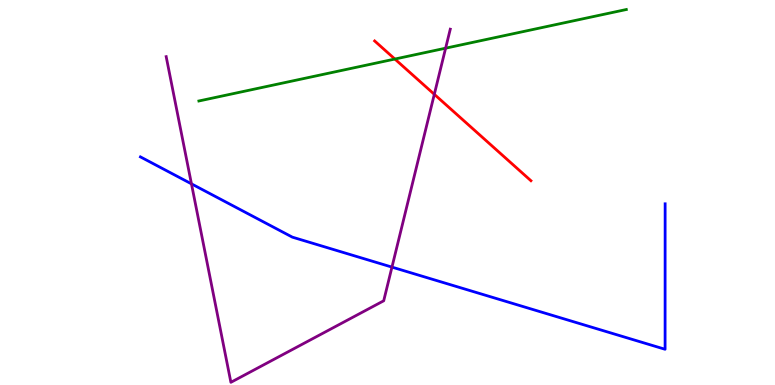[{'lines': ['blue', 'red'], 'intersections': []}, {'lines': ['green', 'red'], 'intersections': [{'x': 5.1, 'y': 8.47}]}, {'lines': ['purple', 'red'], 'intersections': [{'x': 5.6, 'y': 7.55}]}, {'lines': ['blue', 'green'], 'intersections': []}, {'lines': ['blue', 'purple'], 'intersections': [{'x': 2.47, 'y': 5.22}, {'x': 5.06, 'y': 3.06}]}, {'lines': ['green', 'purple'], 'intersections': [{'x': 5.75, 'y': 8.75}]}]